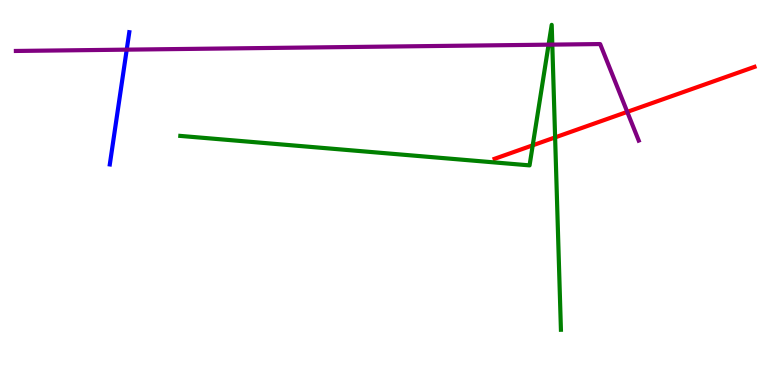[{'lines': ['blue', 'red'], 'intersections': []}, {'lines': ['green', 'red'], 'intersections': [{'x': 6.87, 'y': 6.23}, {'x': 7.16, 'y': 6.43}]}, {'lines': ['purple', 'red'], 'intersections': [{'x': 8.09, 'y': 7.09}]}, {'lines': ['blue', 'green'], 'intersections': []}, {'lines': ['blue', 'purple'], 'intersections': [{'x': 1.64, 'y': 8.71}]}, {'lines': ['green', 'purple'], 'intersections': [{'x': 7.08, 'y': 8.84}, {'x': 7.13, 'y': 8.84}]}]